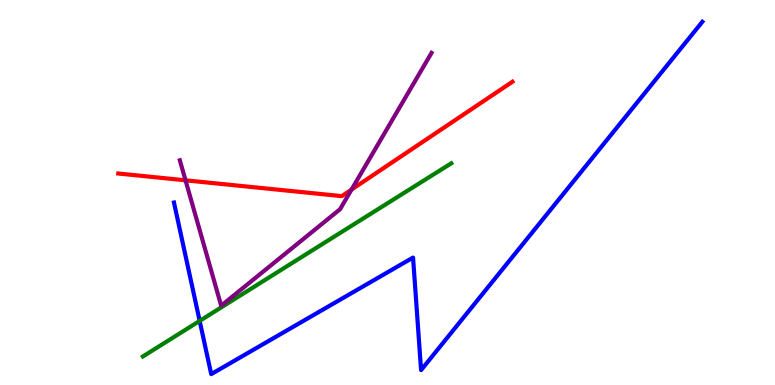[{'lines': ['blue', 'red'], 'intersections': []}, {'lines': ['green', 'red'], 'intersections': []}, {'lines': ['purple', 'red'], 'intersections': [{'x': 2.39, 'y': 5.32}, {'x': 4.54, 'y': 5.08}]}, {'lines': ['blue', 'green'], 'intersections': [{'x': 2.58, 'y': 1.66}]}, {'lines': ['blue', 'purple'], 'intersections': []}, {'lines': ['green', 'purple'], 'intersections': []}]